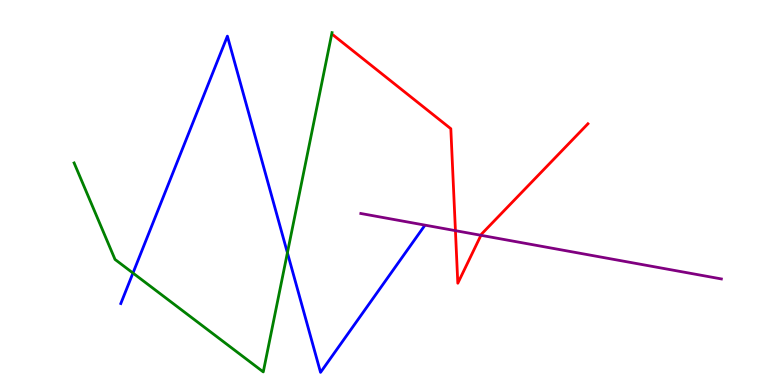[{'lines': ['blue', 'red'], 'intersections': []}, {'lines': ['green', 'red'], 'intersections': []}, {'lines': ['purple', 'red'], 'intersections': [{'x': 5.88, 'y': 4.01}, {'x': 6.21, 'y': 3.89}]}, {'lines': ['blue', 'green'], 'intersections': [{'x': 1.72, 'y': 2.91}, {'x': 3.71, 'y': 3.43}]}, {'lines': ['blue', 'purple'], 'intersections': []}, {'lines': ['green', 'purple'], 'intersections': []}]